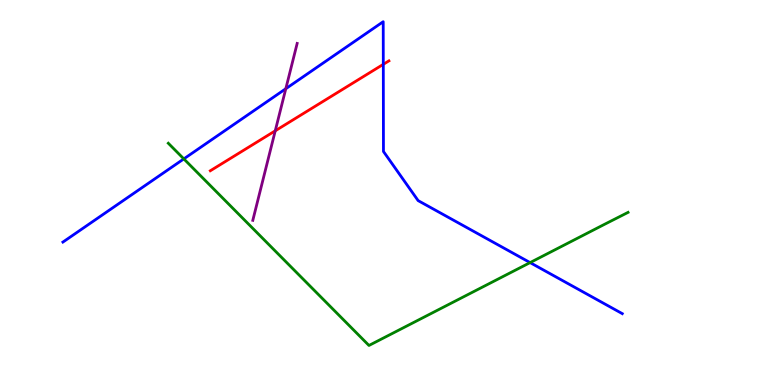[{'lines': ['blue', 'red'], 'intersections': [{'x': 4.95, 'y': 8.33}]}, {'lines': ['green', 'red'], 'intersections': []}, {'lines': ['purple', 'red'], 'intersections': [{'x': 3.55, 'y': 6.6}]}, {'lines': ['blue', 'green'], 'intersections': [{'x': 2.37, 'y': 5.87}, {'x': 6.84, 'y': 3.18}]}, {'lines': ['blue', 'purple'], 'intersections': [{'x': 3.69, 'y': 7.7}]}, {'lines': ['green', 'purple'], 'intersections': []}]